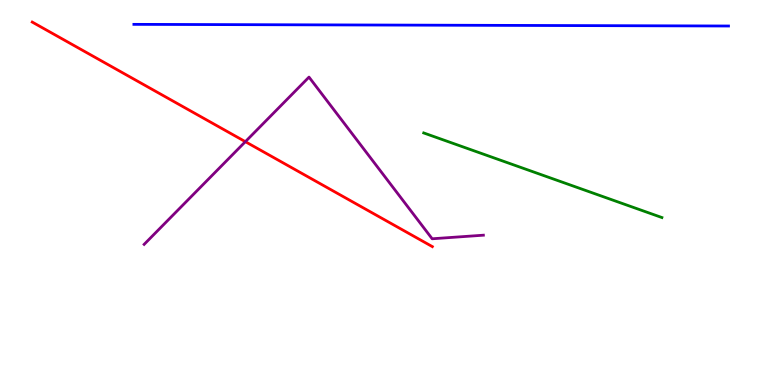[{'lines': ['blue', 'red'], 'intersections': []}, {'lines': ['green', 'red'], 'intersections': []}, {'lines': ['purple', 'red'], 'intersections': [{'x': 3.17, 'y': 6.32}]}, {'lines': ['blue', 'green'], 'intersections': []}, {'lines': ['blue', 'purple'], 'intersections': []}, {'lines': ['green', 'purple'], 'intersections': []}]